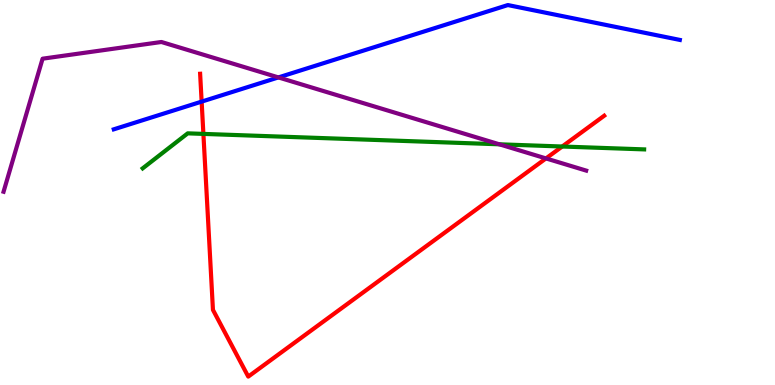[{'lines': ['blue', 'red'], 'intersections': [{'x': 2.6, 'y': 7.36}]}, {'lines': ['green', 'red'], 'intersections': [{'x': 2.62, 'y': 6.52}, {'x': 7.25, 'y': 6.19}]}, {'lines': ['purple', 'red'], 'intersections': [{'x': 7.04, 'y': 5.89}]}, {'lines': ['blue', 'green'], 'intersections': []}, {'lines': ['blue', 'purple'], 'intersections': [{'x': 3.59, 'y': 7.99}]}, {'lines': ['green', 'purple'], 'intersections': [{'x': 6.44, 'y': 6.25}]}]